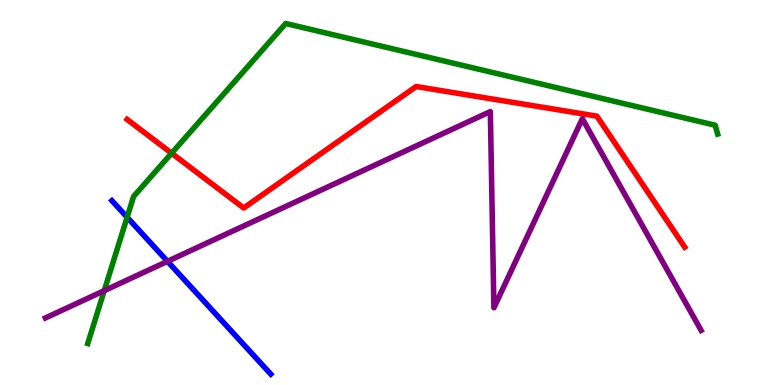[{'lines': ['blue', 'red'], 'intersections': []}, {'lines': ['green', 'red'], 'intersections': [{'x': 2.21, 'y': 6.02}]}, {'lines': ['purple', 'red'], 'intersections': []}, {'lines': ['blue', 'green'], 'intersections': [{'x': 1.64, 'y': 4.36}]}, {'lines': ['blue', 'purple'], 'intersections': [{'x': 2.16, 'y': 3.21}]}, {'lines': ['green', 'purple'], 'intersections': [{'x': 1.34, 'y': 2.45}]}]